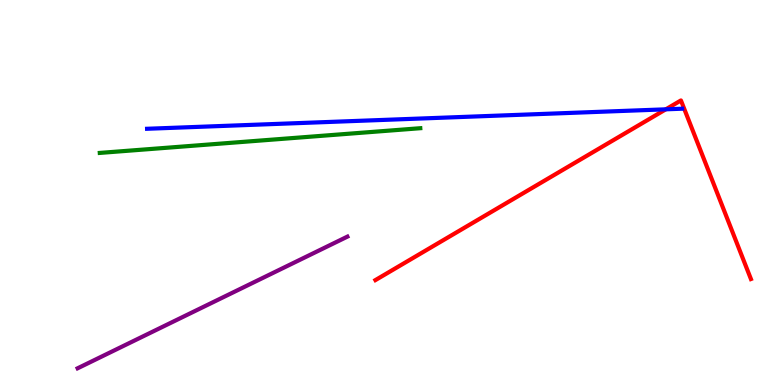[{'lines': ['blue', 'red'], 'intersections': [{'x': 8.59, 'y': 7.16}]}, {'lines': ['green', 'red'], 'intersections': []}, {'lines': ['purple', 'red'], 'intersections': []}, {'lines': ['blue', 'green'], 'intersections': []}, {'lines': ['blue', 'purple'], 'intersections': []}, {'lines': ['green', 'purple'], 'intersections': []}]